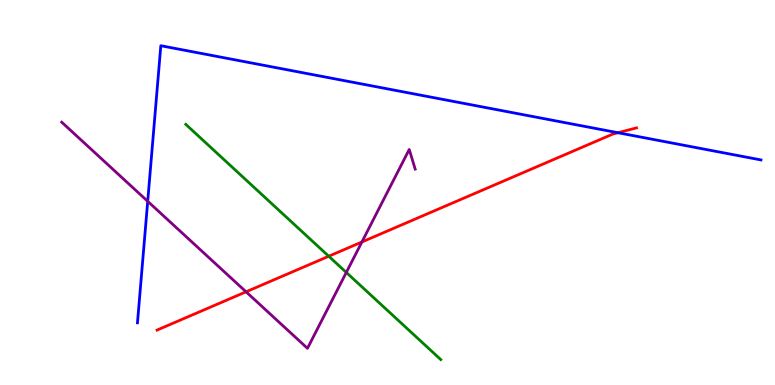[{'lines': ['blue', 'red'], 'intersections': [{'x': 7.97, 'y': 6.55}]}, {'lines': ['green', 'red'], 'intersections': [{'x': 4.24, 'y': 3.34}]}, {'lines': ['purple', 'red'], 'intersections': [{'x': 3.17, 'y': 2.42}, {'x': 4.67, 'y': 3.71}]}, {'lines': ['blue', 'green'], 'intersections': []}, {'lines': ['blue', 'purple'], 'intersections': [{'x': 1.91, 'y': 4.77}]}, {'lines': ['green', 'purple'], 'intersections': [{'x': 4.47, 'y': 2.92}]}]